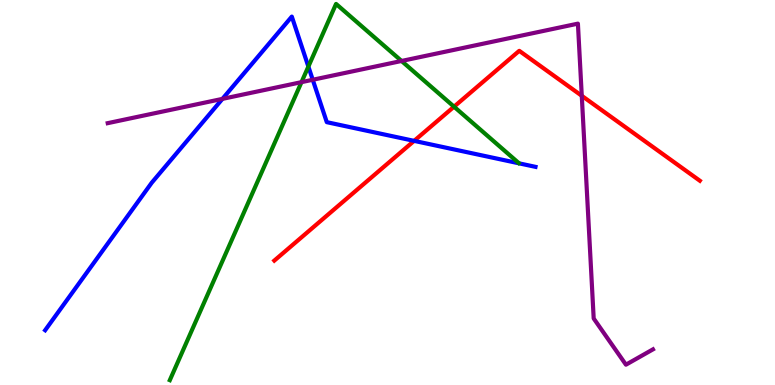[{'lines': ['blue', 'red'], 'intersections': [{'x': 5.34, 'y': 6.34}]}, {'lines': ['green', 'red'], 'intersections': [{'x': 5.86, 'y': 7.23}]}, {'lines': ['purple', 'red'], 'intersections': [{'x': 7.51, 'y': 7.51}]}, {'lines': ['blue', 'green'], 'intersections': [{'x': 3.98, 'y': 8.27}]}, {'lines': ['blue', 'purple'], 'intersections': [{'x': 2.87, 'y': 7.43}, {'x': 4.04, 'y': 7.93}]}, {'lines': ['green', 'purple'], 'intersections': [{'x': 3.89, 'y': 7.87}, {'x': 5.18, 'y': 8.42}]}]